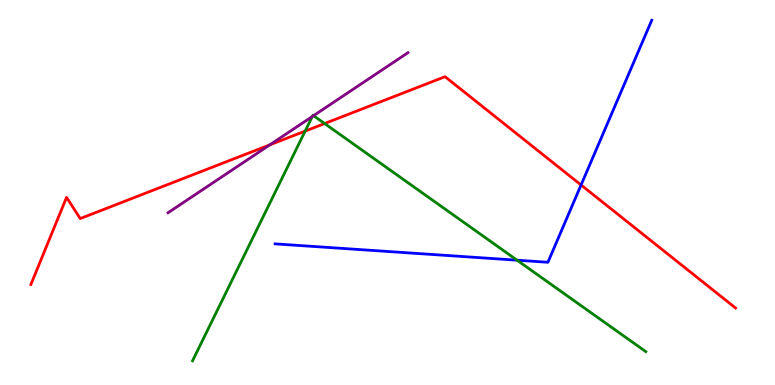[{'lines': ['blue', 'red'], 'intersections': [{'x': 7.5, 'y': 5.2}]}, {'lines': ['green', 'red'], 'intersections': [{'x': 3.94, 'y': 6.59}, {'x': 4.19, 'y': 6.79}]}, {'lines': ['purple', 'red'], 'intersections': [{'x': 3.48, 'y': 6.24}]}, {'lines': ['blue', 'green'], 'intersections': [{'x': 6.67, 'y': 3.24}]}, {'lines': ['blue', 'purple'], 'intersections': []}, {'lines': ['green', 'purple'], 'intersections': [{'x': 4.03, 'y': 6.97}, {'x': 4.05, 'y': 7.0}]}]